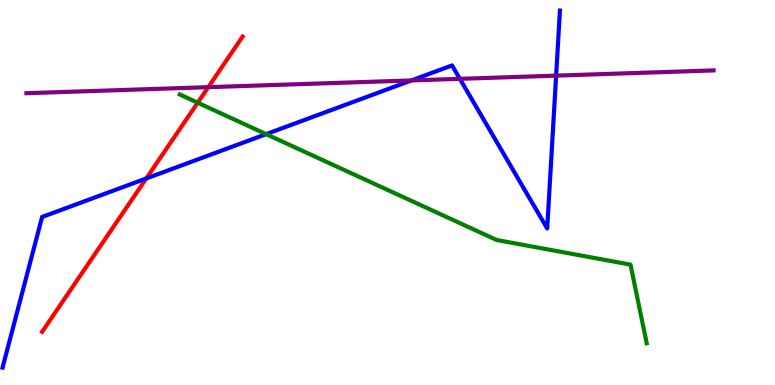[{'lines': ['blue', 'red'], 'intersections': [{'x': 1.89, 'y': 5.36}]}, {'lines': ['green', 'red'], 'intersections': [{'x': 2.55, 'y': 7.33}]}, {'lines': ['purple', 'red'], 'intersections': [{'x': 2.69, 'y': 7.74}]}, {'lines': ['blue', 'green'], 'intersections': [{'x': 3.43, 'y': 6.52}]}, {'lines': ['blue', 'purple'], 'intersections': [{'x': 5.31, 'y': 7.91}, {'x': 5.93, 'y': 7.95}, {'x': 7.18, 'y': 8.04}]}, {'lines': ['green', 'purple'], 'intersections': []}]